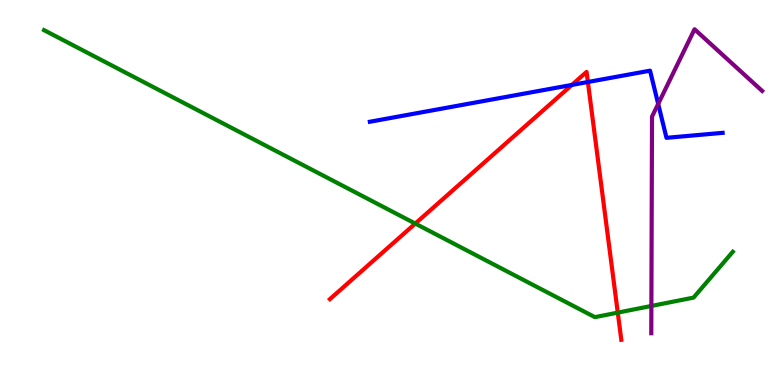[{'lines': ['blue', 'red'], 'intersections': [{'x': 7.38, 'y': 7.79}, {'x': 7.59, 'y': 7.87}]}, {'lines': ['green', 'red'], 'intersections': [{'x': 5.36, 'y': 4.19}, {'x': 7.97, 'y': 1.88}]}, {'lines': ['purple', 'red'], 'intersections': []}, {'lines': ['blue', 'green'], 'intersections': []}, {'lines': ['blue', 'purple'], 'intersections': [{'x': 8.49, 'y': 7.3}]}, {'lines': ['green', 'purple'], 'intersections': [{'x': 8.4, 'y': 2.05}]}]